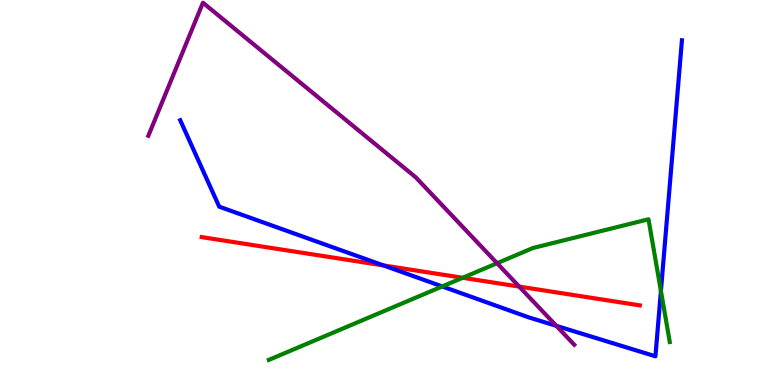[{'lines': ['blue', 'red'], 'intersections': [{'x': 4.95, 'y': 3.11}]}, {'lines': ['green', 'red'], 'intersections': [{'x': 5.97, 'y': 2.79}]}, {'lines': ['purple', 'red'], 'intersections': [{'x': 6.7, 'y': 2.56}]}, {'lines': ['blue', 'green'], 'intersections': [{'x': 5.71, 'y': 2.56}, {'x': 8.53, 'y': 2.44}]}, {'lines': ['blue', 'purple'], 'intersections': [{'x': 7.18, 'y': 1.54}]}, {'lines': ['green', 'purple'], 'intersections': [{'x': 6.41, 'y': 3.16}]}]